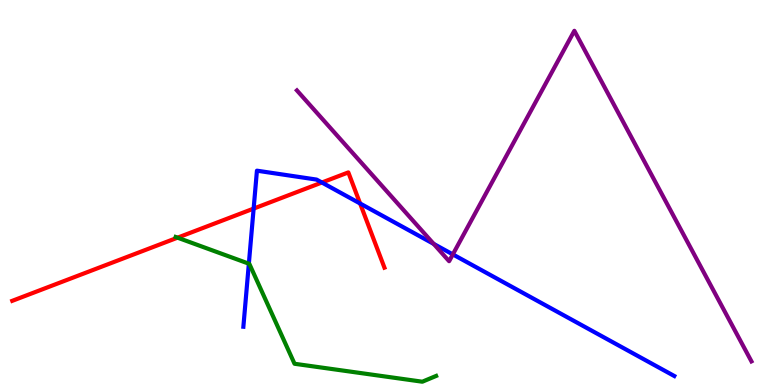[{'lines': ['blue', 'red'], 'intersections': [{'x': 3.27, 'y': 4.58}, {'x': 4.15, 'y': 5.26}, {'x': 4.65, 'y': 4.71}]}, {'lines': ['green', 'red'], 'intersections': [{'x': 2.29, 'y': 3.83}]}, {'lines': ['purple', 'red'], 'intersections': []}, {'lines': ['blue', 'green'], 'intersections': [{'x': 3.21, 'y': 3.15}]}, {'lines': ['blue', 'purple'], 'intersections': [{'x': 5.6, 'y': 3.67}, {'x': 5.84, 'y': 3.39}]}, {'lines': ['green', 'purple'], 'intersections': []}]